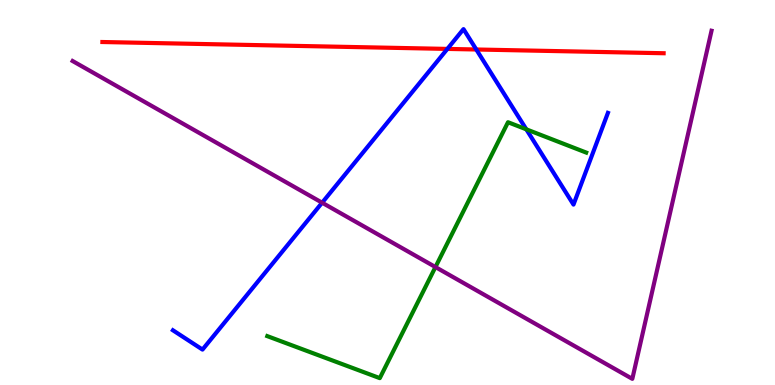[{'lines': ['blue', 'red'], 'intersections': [{'x': 5.77, 'y': 8.73}, {'x': 6.15, 'y': 8.71}]}, {'lines': ['green', 'red'], 'intersections': []}, {'lines': ['purple', 'red'], 'intersections': []}, {'lines': ['blue', 'green'], 'intersections': [{'x': 6.79, 'y': 6.64}]}, {'lines': ['blue', 'purple'], 'intersections': [{'x': 4.16, 'y': 4.73}]}, {'lines': ['green', 'purple'], 'intersections': [{'x': 5.62, 'y': 3.06}]}]